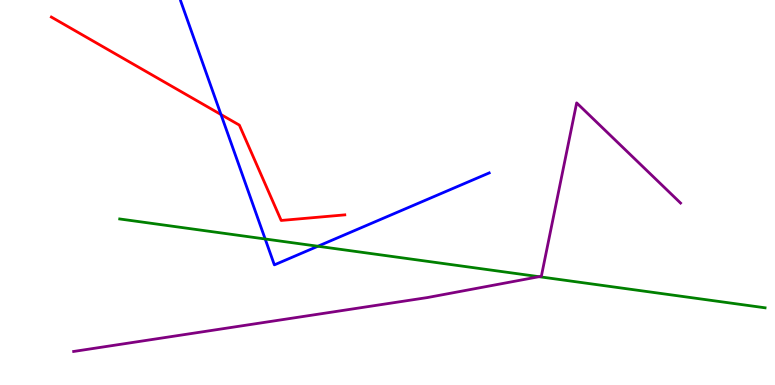[{'lines': ['blue', 'red'], 'intersections': [{'x': 2.85, 'y': 7.02}]}, {'lines': ['green', 'red'], 'intersections': []}, {'lines': ['purple', 'red'], 'intersections': []}, {'lines': ['blue', 'green'], 'intersections': [{'x': 3.42, 'y': 3.79}, {'x': 4.1, 'y': 3.6}]}, {'lines': ['blue', 'purple'], 'intersections': []}, {'lines': ['green', 'purple'], 'intersections': [{'x': 6.96, 'y': 2.81}]}]